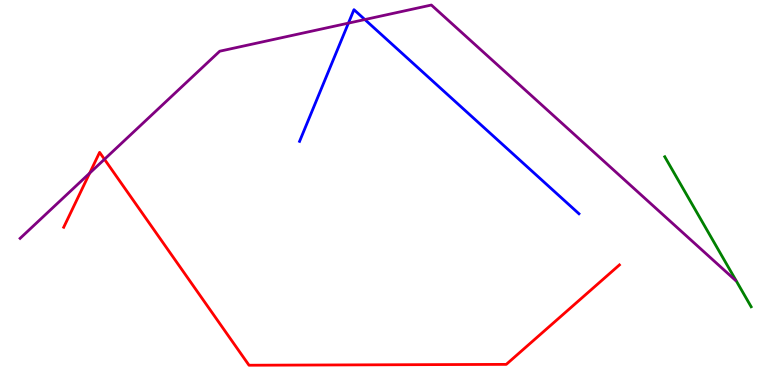[{'lines': ['blue', 'red'], 'intersections': []}, {'lines': ['green', 'red'], 'intersections': []}, {'lines': ['purple', 'red'], 'intersections': [{'x': 1.16, 'y': 5.5}, {'x': 1.35, 'y': 5.86}]}, {'lines': ['blue', 'green'], 'intersections': []}, {'lines': ['blue', 'purple'], 'intersections': [{'x': 4.5, 'y': 9.4}, {'x': 4.71, 'y': 9.49}]}, {'lines': ['green', 'purple'], 'intersections': []}]